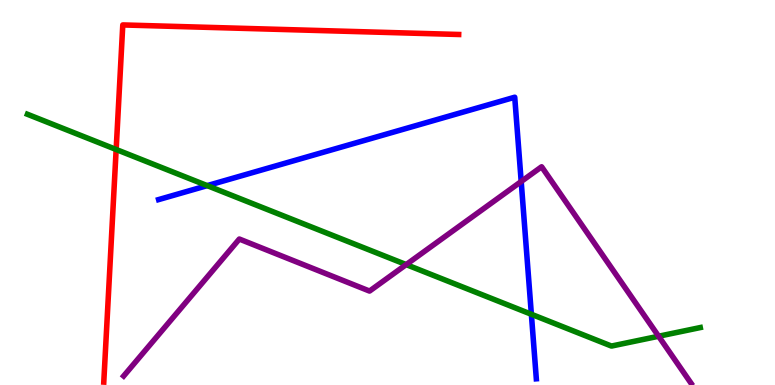[{'lines': ['blue', 'red'], 'intersections': []}, {'lines': ['green', 'red'], 'intersections': [{'x': 1.5, 'y': 6.12}]}, {'lines': ['purple', 'red'], 'intersections': []}, {'lines': ['blue', 'green'], 'intersections': [{'x': 2.67, 'y': 5.18}, {'x': 6.86, 'y': 1.84}]}, {'lines': ['blue', 'purple'], 'intersections': [{'x': 6.73, 'y': 5.29}]}, {'lines': ['green', 'purple'], 'intersections': [{'x': 5.24, 'y': 3.13}, {'x': 8.5, 'y': 1.27}]}]